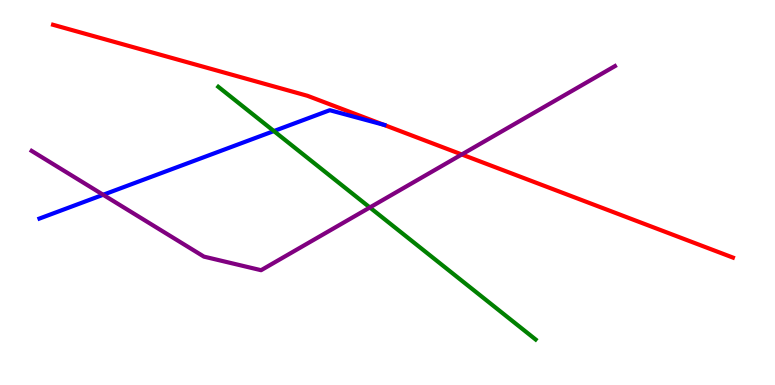[{'lines': ['blue', 'red'], 'intersections': [{'x': 4.95, 'y': 6.76}]}, {'lines': ['green', 'red'], 'intersections': []}, {'lines': ['purple', 'red'], 'intersections': [{'x': 5.96, 'y': 5.99}]}, {'lines': ['blue', 'green'], 'intersections': [{'x': 3.53, 'y': 6.6}]}, {'lines': ['blue', 'purple'], 'intersections': [{'x': 1.33, 'y': 4.94}]}, {'lines': ['green', 'purple'], 'intersections': [{'x': 4.77, 'y': 4.61}]}]